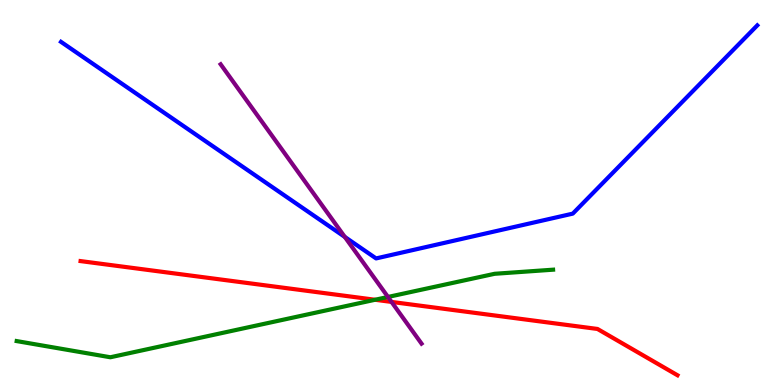[{'lines': ['blue', 'red'], 'intersections': []}, {'lines': ['green', 'red'], 'intersections': [{'x': 4.84, 'y': 2.21}]}, {'lines': ['purple', 'red'], 'intersections': [{'x': 5.05, 'y': 2.16}]}, {'lines': ['blue', 'green'], 'intersections': []}, {'lines': ['blue', 'purple'], 'intersections': [{'x': 4.45, 'y': 3.85}]}, {'lines': ['green', 'purple'], 'intersections': [{'x': 5.01, 'y': 2.29}]}]